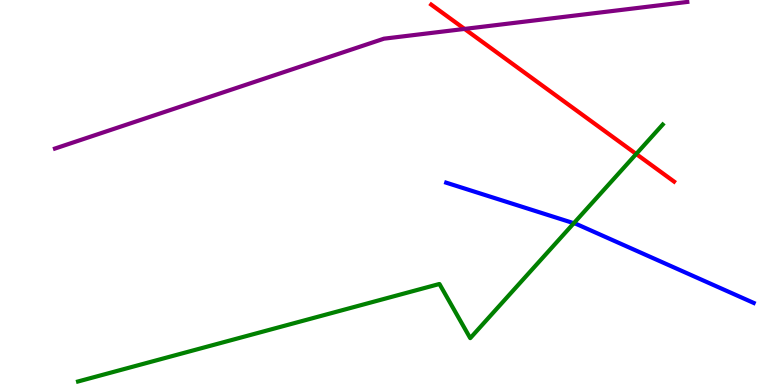[{'lines': ['blue', 'red'], 'intersections': []}, {'lines': ['green', 'red'], 'intersections': [{'x': 8.21, 'y': 6.0}]}, {'lines': ['purple', 'red'], 'intersections': [{'x': 5.99, 'y': 9.25}]}, {'lines': ['blue', 'green'], 'intersections': [{'x': 7.4, 'y': 4.2}]}, {'lines': ['blue', 'purple'], 'intersections': []}, {'lines': ['green', 'purple'], 'intersections': []}]